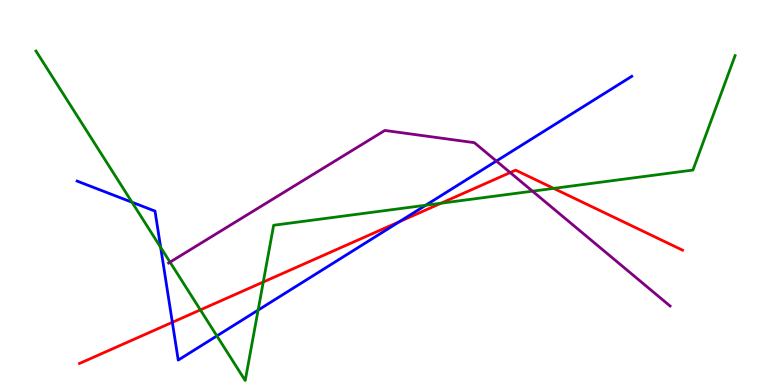[{'lines': ['blue', 'red'], 'intersections': [{'x': 2.22, 'y': 1.63}, {'x': 5.16, 'y': 4.24}]}, {'lines': ['green', 'red'], 'intersections': [{'x': 2.59, 'y': 1.95}, {'x': 3.4, 'y': 2.67}, {'x': 5.69, 'y': 4.72}, {'x': 7.14, 'y': 5.11}]}, {'lines': ['purple', 'red'], 'intersections': [{'x': 6.58, 'y': 5.52}]}, {'lines': ['blue', 'green'], 'intersections': [{'x': 1.7, 'y': 4.75}, {'x': 2.07, 'y': 3.58}, {'x': 2.8, 'y': 1.28}, {'x': 3.33, 'y': 1.95}, {'x': 5.49, 'y': 4.67}]}, {'lines': ['blue', 'purple'], 'intersections': [{'x': 6.4, 'y': 5.82}]}, {'lines': ['green', 'purple'], 'intersections': [{'x': 2.19, 'y': 3.19}, {'x': 6.87, 'y': 5.03}]}]